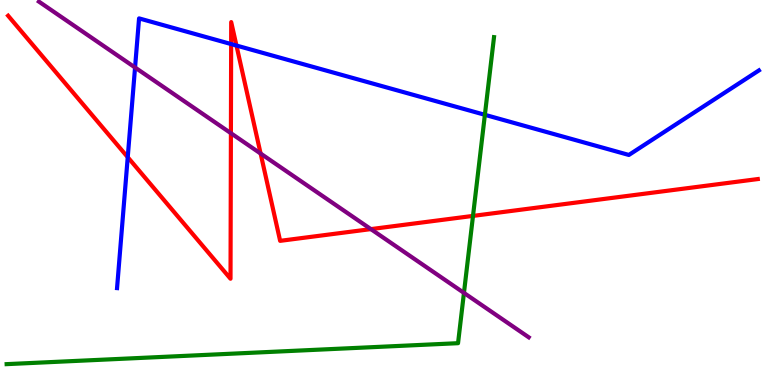[{'lines': ['blue', 'red'], 'intersections': [{'x': 1.65, 'y': 5.92}, {'x': 2.98, 'y': 8.86}, {'x': 3.05, 'y': 8.82}]}, {'lines': ['green', 'red'], 'intersections': [{'x': 6.1, 'y': 4.39}]}, {'lines': ['purple', 'red'], 'intersections': [{'x': 2.98, 'y': 6.54}, {'x': 3.36, 'y': 6.01}, {'x': 4.79, 'y': 4.05}]}, {'lines': ['blue', 'green'], 'intersections': [{'x': 6.26, 'y': 7.02}]}, {'lines': ['blue', 'purple'], 'intersections': [{'x': 1.74, 'y': 8.25}]}, {'lines': ['green', 'purple'], 'intersections': [{'x': 5.99, 'y': 2.39}]}]